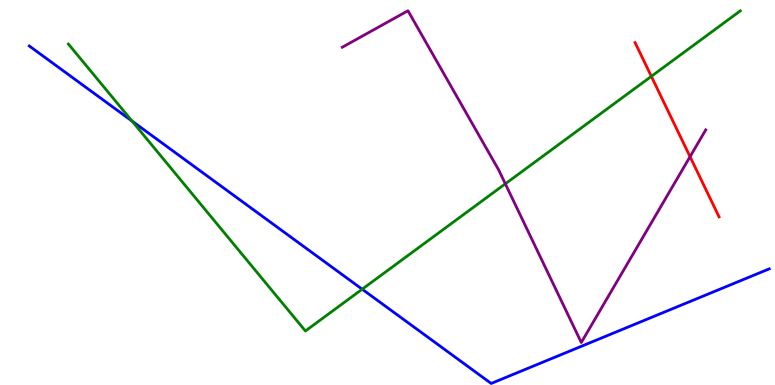[{'lines': ['blue', 'red'], 'intersections': []}, {'lines': ['green', 'red'], 'intersections': [{'x': 8.4, 'y': 8.02}]}, {'lines': ['purple', 'red'], 'intersections': [{'x': 8.9, 'y': 5.93}]}, {'lines': ['blue', 'green'], 'intersections': [{'x': 1.7, 'y': 6.86}, {'x': 4.67, 'y': 2.49}]}, {'lines': ['blue', 'purple'], 'intersections': []}, {'lines': ['green', 'purple'], 'intersections': [{'x': 6.52, 'y': 5.23}]}]